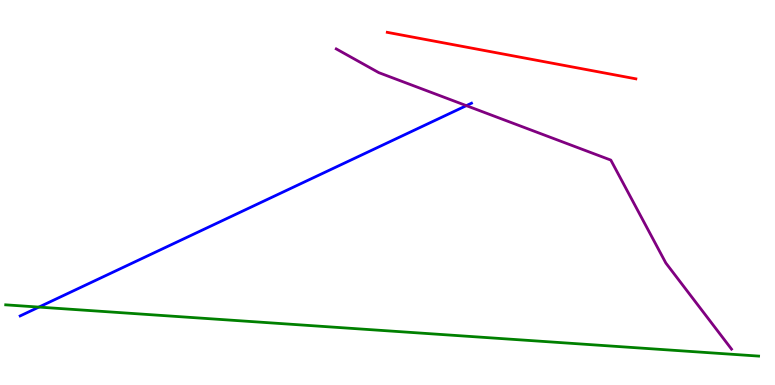[{'lines': ['blue', 'red'], 'intersections': []}, {'lines': ['green', 'red'], 'intersections': []}, {'lines': ['purple', 'red'], 'intersections': []}, {'lines': ['blue', 'green'], 'intersections': [{'x': 0.502, 'y': 2.02}]}, {'lines': ['blue', 'purple'], 'intersections': [{'x': 6.02, 'y': 7.26}]}, {'lines': ['green', 'purple'], 'intersections': []}]